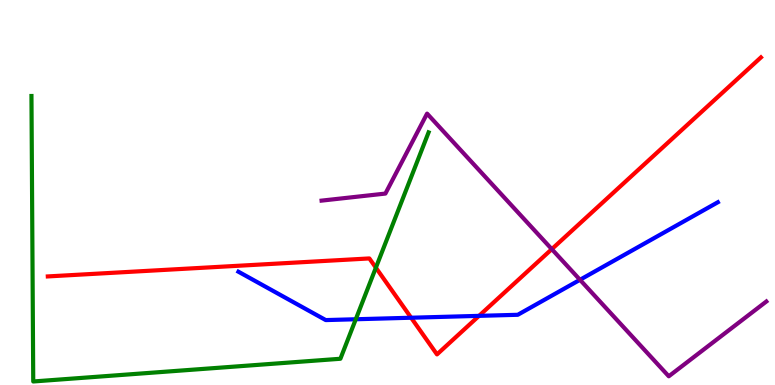[{'lines': ['blue', 'red'], 'intersections': [{'x': 5.31, 'y': 1.75}, {'x': 6.18, 'y': 1.8}]}, {'lines': ['green', 'red'], 'intersections': [{'x': 4.85, 'y': 3.05}]}, {'lines': ['purple', 'red'], 'intersections': [{'x': 7.12, 'y': 3.53}]}, {'lines': ['blue', 'green'], 'intersections': [{'x': 4.59, 'y': 1.71}]}, {'lines': ['blue', 'purple'], 'intersections': [{'x': 7.48, 'y': 2.73}]}, {'lines': ['green', 'purple'], 'intersections': []}]